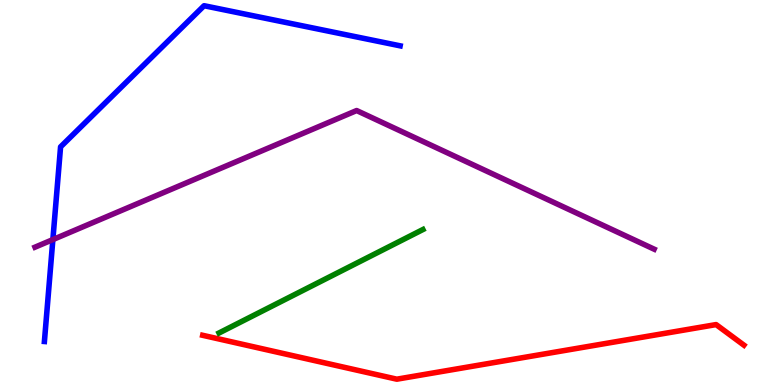[{'lines': ['blue', 'red'], 'intersections': []}, {'lines': ['green', 'red'], 'intersections': []}, {'lines': ['purple', 'red'], 'intersections': []}, {'lines': ['blue', 'green'], 'intersections': []}, {'lines': ['blue', 'purple'], 'intersections': [{'x': 0.682, 'y': 3.78}]}, {'lines': ['green', 'purple'], 'intersections': []}]